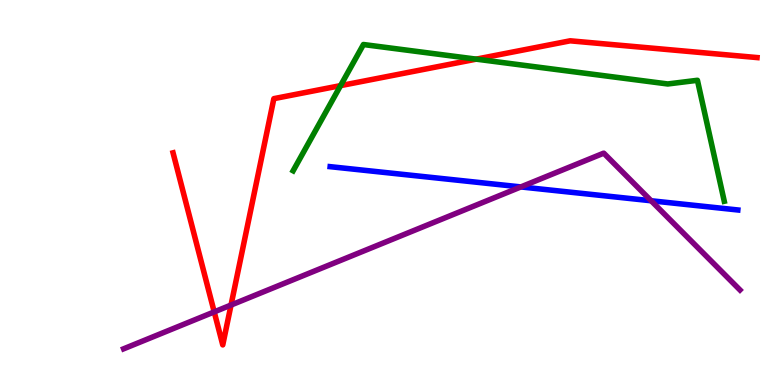[{'lines': ['blue', 'red'], 'intersections': []}, {'lines': ['green', 'red'], 'intersections': [{'x': 4.39, 'y': 7.78}, {'x': 6.15, 'y': 8.46}]}, {'lines': ['purple', 'red'], 'intersections': [{'x': 2.76, 'y': 1.9}, {'x': 2.98, 'y': 2.08}]}, {'lines': ['blue', 'green'], 'intersections': []}, {'lines': ['blue', 'purple'], 'intersections': [{'x': 6.72, 'y': 5.14}, {'x': 8.4, 'y': 4.79}]}, {'lines': ['green', 'purple'], 'intersections': []}]